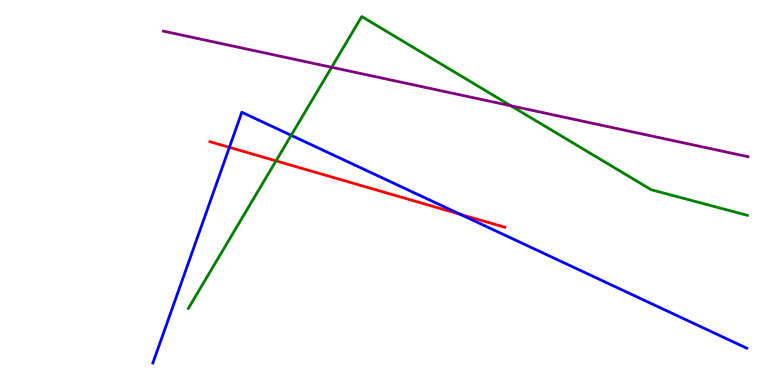[{'lines': ['blue', 'red'], 'intersections': [{'x': 2.96, 'y': 6.17}, {'x': 5.94, 'y': 4.43}]}, {'lines': ['green', 'red'], 'intersections': [{'x': 3.56, 'y': 5.82}]}, {'lines': ['purple', 'red'], 'intersections': []}, {'lines': ['blue', 'green'], 'intersections': [{'x': 3.76, 'y': 6.49}]}, {'lines': ['blue', 'purple'], 'intersections': []}, {'lines': ['green', 'purple'], 'intersections': [{'x': 4.28, 'y': 8.25}, {'x': 6.59, 'y': 7.25}]}]